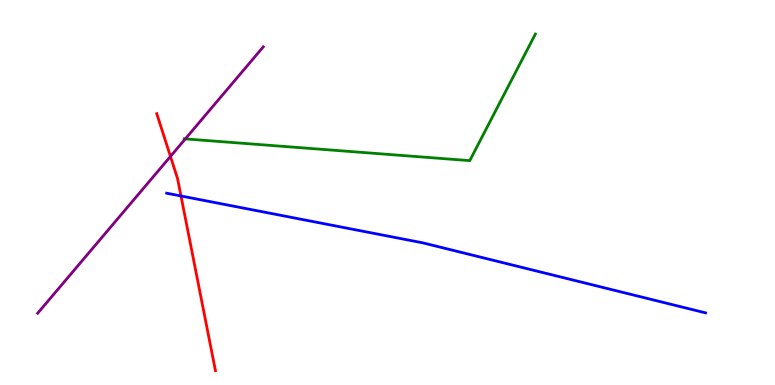[{'lines': ['blue', 'red'], 'intersections': [{'x': 2.34, 'y': 4.91}]}, {'lines': ['green', 'red'], 'intersections': []}, {'lines': ['purple', 'red'], 'intersections': [{'x': 2.2, 'y': 5.94}]}, {'lines': ['blue', 'green'], 'intersections': []}, {'lines': ['blue', 'purple'], 'intersections': []}, {'lines': ['green', 'purple'], 'intersections': [{'x': 2.39, 'y': 6.39}]}]